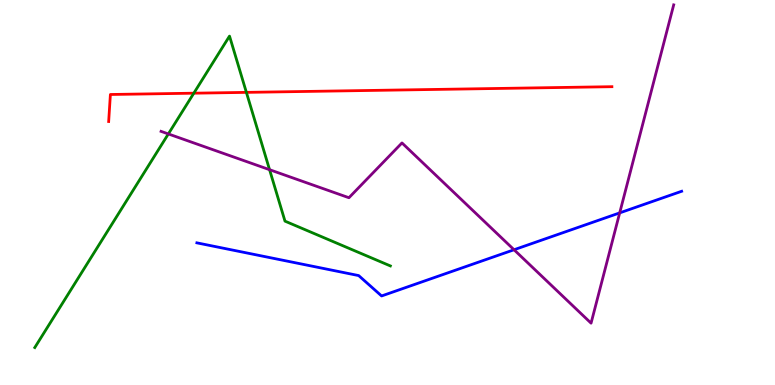[{'lines': ['blue', 'red'], 'intersections': []}, {'lines': ['green', 'red'], 'intersections': [{'x': 2.5, 'y': 7.58}, {'x': 3.18, 'y': 7.6}]}, {'lines': ['purple', 'red'], 'intersections': []}, {'lines': ['blue', 'green'], 'intersections': []}, {'lines': ['blue', 'purple'], 'intersections': [{'x': 6.63, 'y': 3.51}, {'x': 8.0, 'y': 4.47}]}, {'lines': ['green', 'purple'], 'intersections': [{'x': 2.17, 'y': 6.52}, {'x': 3.48, 'y': 5.59}]}]